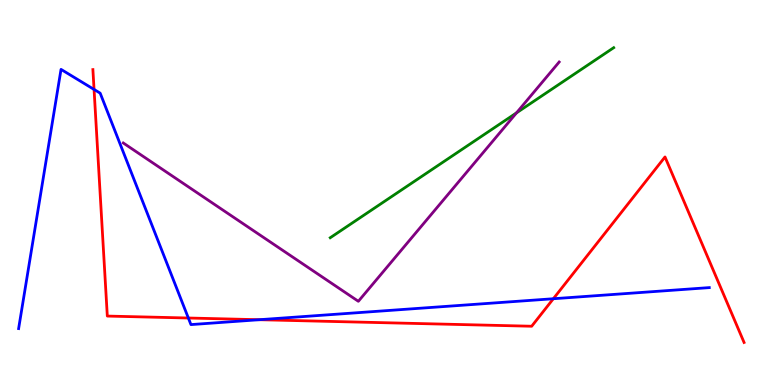[{'lines': ['blue', 'red'], 'intersections': [{'x': 1.21, 'y': 7.68}, {'x': 2.43, 'y': 1.74}, {'x': 3.35, 'y': 1.7}, {'x': 7.14, 'y': 2.24}]}, {'lines': ['green', 'red'], 'intersections': []}, {'lines': ['purple', 'red'], 'intersections': []}, {'lines': ['blue', 'green'], 'intersections': []}, {'lines': ['blue', 'purple'], 'intersections': []}, {'lines': ['green', 'purple'], 'intersections': [{'x': 6.66, 'y': 7.07}]}]